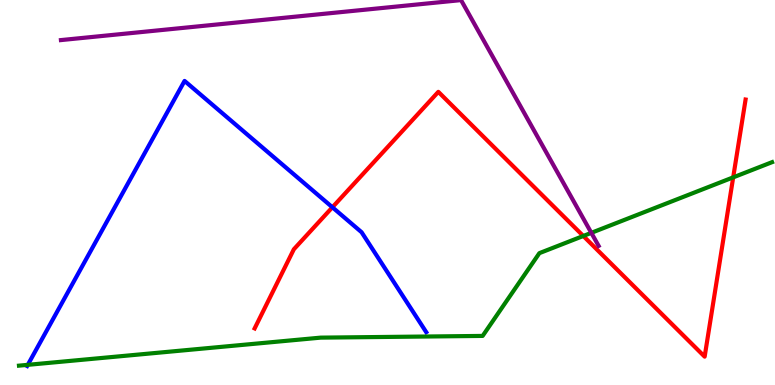[{'lines': ['blue', 'red'], 'intersections': [{'x': 4.29, 'y': 4.62}]}, {'lines': ['green', 'red'], 'intersections': [{'x': 7.53, 'y': 3.87}, {'x': 9.46, 'y': 5.39}]}, {'lines': ['purple', 'red'], 'intersections': []}, {'lines': ['blue', 'green'], 'intersections': [{'x': 0.359, 'y': 0.524}]}, {'lines': ['blue', 'purple'], 'intersections': []}, {'lines': ['green', 'purple'], 'intersections': [{'x': 7.63, 'y': 3.95}]}]